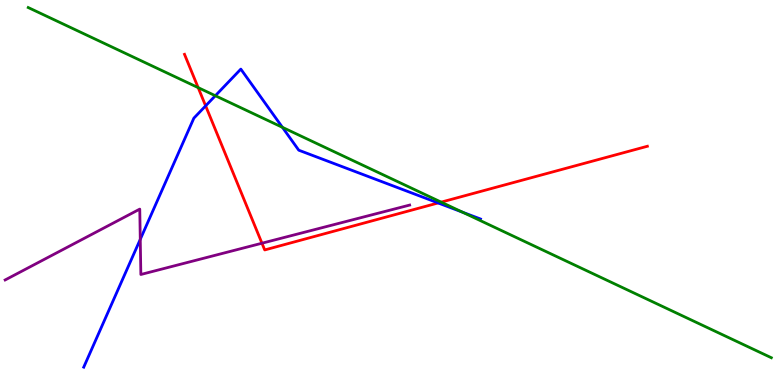[{'lines': ['blue', 'red'], 'intersections': [{'x': 2.65, 'y': 7.25}, {'x': 5.65, 'y': 4.73}]}, {'lines': ['green', 'red'], 'intersections': [{'x': 2.56, 'y': 7.72}, {'x': 5.69, 'y': 4.75}]}, {'lines': ['purple', 'red'], 'intersections': [{'x': 3.38, 'y': 3.68}]}, {'lines': ['blue', 'green'], 'intersections': [{'x': 2.78, 'y': 7.51}, {'x': 3.64, 'y': 6.69}, {'x': 5.97, 'y': 4.49}]}, {'lines': ['blue', 'purple'], 'intersections': [{'x': 1.81, 'y': 3.78}]}, {'lines': ['green', 'purple'], 'intersections': []}]